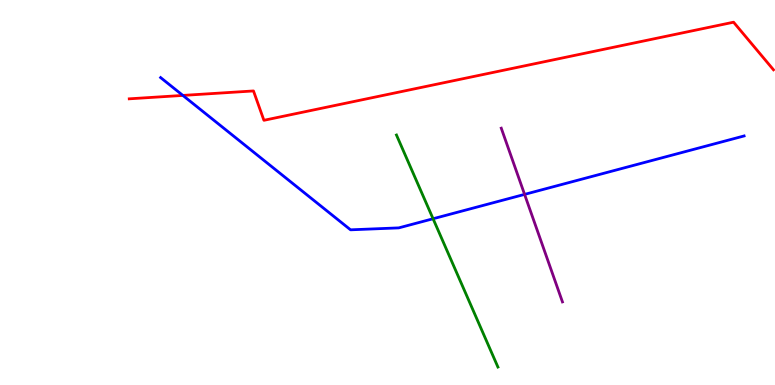[{'lines': ['blue', 'red'], 'intersections': [{'x': 2.36, 'y': 7.52}]}, {'lines': ['green', 'red'], 'intersections': []}, {'lines': ['purple', 'red'], 'intersections': []}, {'lines': ['blue', 'green'], 'intersections': [{'x': 5.59, 'y': 4.32}]}, {'lines': ['blue', 'purple'], 'intersections': [{'x': 6.77, 'y': 4.95}]}, {'lines': ['green', 'purple'], 'intersections': []}]